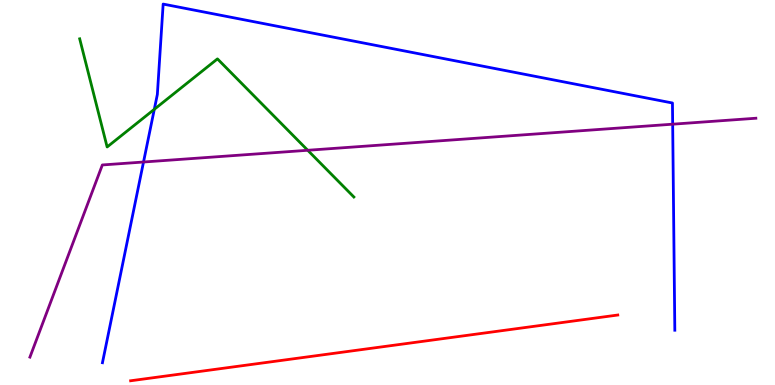[{'lines': ['blue', 'red'], 'intersections': []}, {'lines': ['green', 'red'], 'intersections': []}, {'lines': ['purple', 'red'], 'intersections': []}, {'lines': ['blue', 'green'], 'intersections': [{'x': 1.99, 'y': 7.16}]}, {'lines': ['blue', 'purple'], 'intersections': [{'x': 1.85, 'y': 5.79}, {'x': 8.68, 'y': 6.77}]}, {'lines': ['green', 'purple'], 'intersections': [{'x': 3.97, 'y': 6.1}]}]